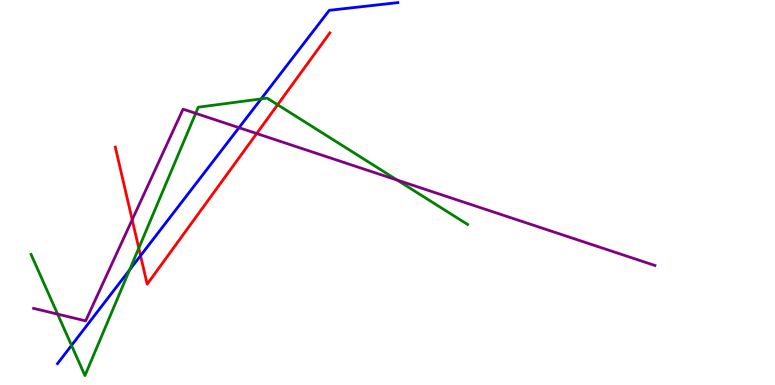[{'lines': ['blue', 'red'], 'intersections': [{'x': 1.81, 'y': 3.36}]}, {'lines': ['green', 'red'], 'intersections': [{'x': 1.79, 'y': 3.56}, {'x': 3.58, 'y': 7.28}]}, {'lines': ['purple', 'red'], 'intersections': [{'x': 1.71, 'y': 4.29}, {'x': 3.31, 'y': 6.53}]}, {'lines': ['blue', 'green'], 'intersections': [{'x': 0.923, 'y': 1.03}, {'x': 1.67, 'y': 2.99}, {'x': 3.37, 'y': 7.43}]}, {'lines': ['blue', 'purple'], 'intersections': [{'x': 3.08, 'y': 6.68}]}, {'lines': ['green', 'purple'], 'intersections': [{'x': 0.744, 'y': 1.84}, {'x': 2.52, 'y': 7.06}, {'x': 5.13, 'y': 5.32}]}]